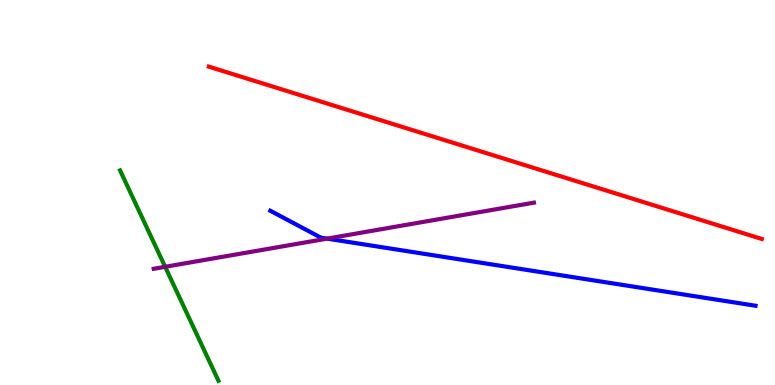[{'lines': ['blue', 'red'], 'intersections': []}, {'lines': ['green', 'red'], 'intersections': []}, {'lines': ['purple', 'red'], 'intersections': []}, {'lines': ['blue', 'green'], 'intersections': []}, {'lines': ['blue', 'purple'], 'intersections': [{'x': 4.22, 'y': 3.8}]}, {'lines': ['green', 'purple'], 'intersections': [{'x': 2.13, 'y': 3.07}]}]